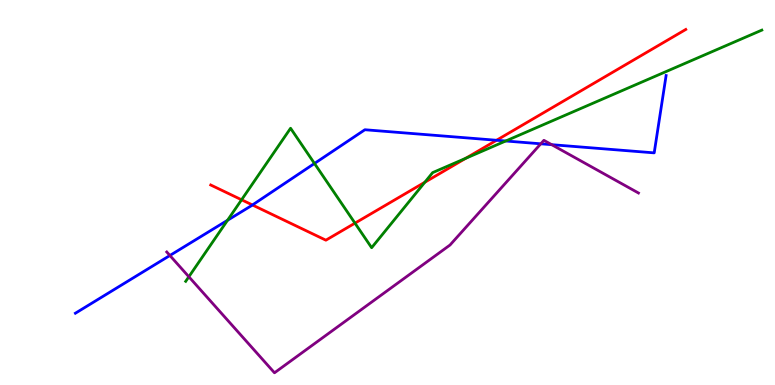[{'lines': ['blue', 'red'], 'intersections': [{'x': 3.26, 'y': 4.68}, {'x': 6.41, 'y': 6.36}]}, {'lines': ['green', 'red'], 'intersections': [{'x': 3.12, 'y': 4.81}, {'x': 4.58, 'y': 4.2}, {'x': 5.48, 'y': 5.27}, {'x': 6.01, 'y': 5.89}]}, {'lines': ['purple', 'red'], 'intersections': []}, {'lines': ['blue', 'green'], 'intersections': [{'x': 2.94, 'y': 4.28}, {'x': 4.06, 'y': 5.75}, {'x': 6.53, 'y': 6.34}]}, {'lines': ['blue', 'purple'], 'intersections': [{'x': 2.19, 'y': 3.36}, {'x': 6.98, 'y': 6.26}, {'x': 7.12, 'y': 6.24}]}, {'lines': ['green', 'purple'], 'intersections': [{'x': 2.44, 'y': 2.81}]}]